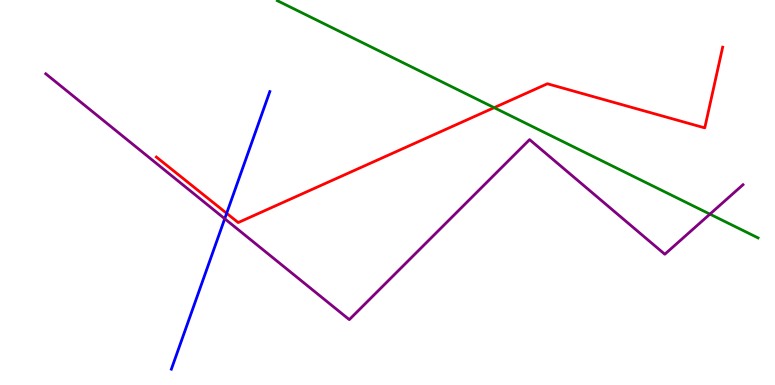[{'lines': ['blue', 'red'], 'intersections': [{'x': 2.92, 'y': 4.46}]}, {'lines': ['green', 'red'], 'intersections': [{'x': 6.38, 'y': 7.2}]}, {'lines': ['purple', 'red'], 'intersections': []}, {'lines': ['blue', 'green'], 'intersections': []}, {'lines': ['blue', 'purple'], 'intersections': [{'x': 2.9, 'y': 4.32}]}, {'lines': ['green', 'purple'], 'intersections': [{'x': 9.16, 'y': 4.44}]}]